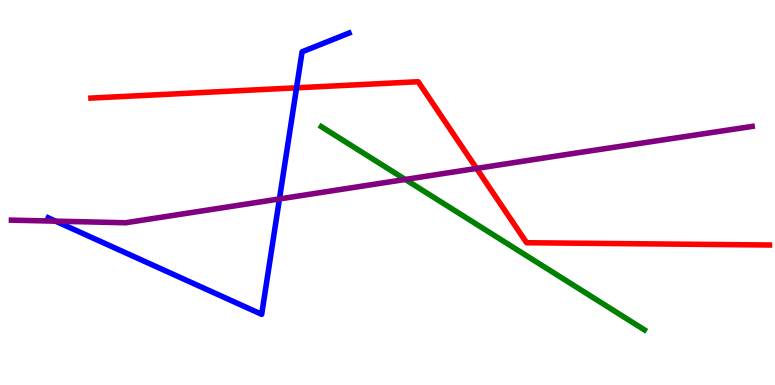[{'lines': ['blue', 'red'], 'intersections': [{'x': 3.83, 'y': 7.72}]}, {'lines': ['green', 'red'], 'intersections': []}, {'lines': ['purple', 'red'], 'intersections': [{'x': 6.15, 'y': 5.63}]}, {'lines': ['blue', 'green'], 'intersections': []}, {'lines': ['blue', 'purple'], 'intersections': [{'x': 0.717, 'y': 4.26}, {'x': 3.61, 'y': 4.83}]}, {'lines': ['green', 'purple'], 'intersections': [{'x': 5.23, 'y': 5.34}]}]